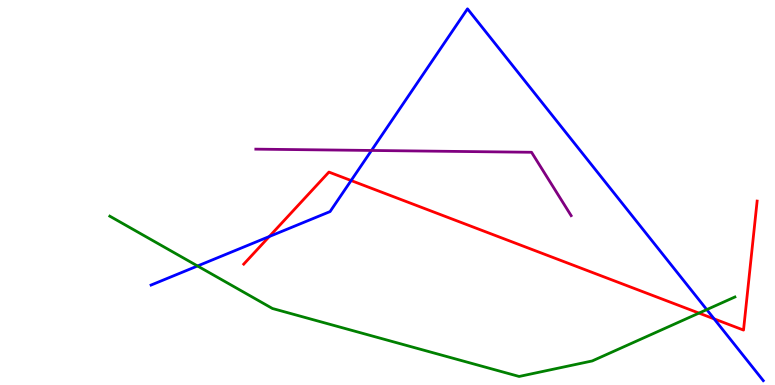[{'lines': ['blue', 'red'], 'intersections': [{'x': 3.47, 'y': 3.86}, {'x': 4.53, 'y': 5.31}, {'x': 9.21, 'y': 1.72}]}, {'lines': ['green', 'red'], 'intersections': [{'x': 9.02, 'y': 1.87}]}, {'lines': ['purple', 'red'], 'intersections': []}, {'lines': ['blue', 'green'], 'intersections': [{'x': 2.55, 'y': 3.09}, {'x': 9.12, 'y': 1.96}]}, {'lines': ['blue', 'purple'], 'intersections': [{'x': 4.79, 'y': 6.09}]}, {'lines': ['green', 'purple'], 'intersections': []}]